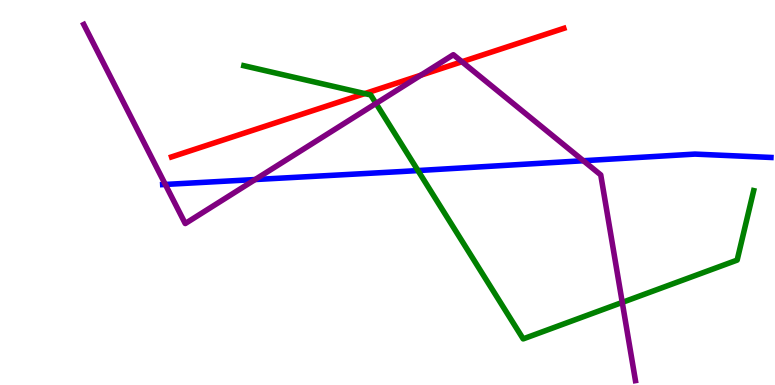[{'lines': ['blue', 'red'], 'intersections': []}, {'lines': ['green', 'red'], 'intersections': [{'x': 4.71, 'y': 7.57}]}, {'lines': ['purple', 'red'], 'intersections': [{'x': 5.43, 'y': 8.05}, {'x': 5.96, 'y': 8.4}]}, {'lines': ['blue', 'green'], 'intersections': [{'x': 5.39, 'y': 5.57}]}, {'lines': ['blue', 'purple'], 'intersections': [{'x': 2.13, 'y': 5.21}, {'x': 3.29, 'y': 5.34}, {'x': 7.53, 'y': 5.83}]}, {'lines': ['green', 'purple'], 'intersections': [{'x': 4.85, 'y': 7.31}, {'x': 8.03, 'y': 2.15}]}]